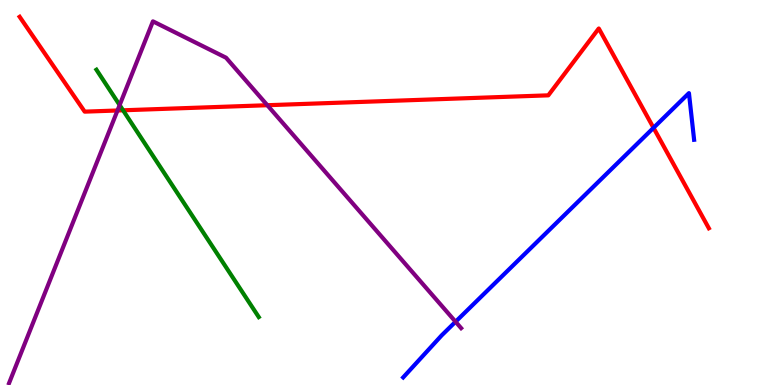[{'lines': ['blue', 'red'], 'intersections': [{'x': 8.43, 'y': 6.68}]}, {'lines': ['green', 'red'], 'intersections': [{'x': 1.59, 'y': 7.14}]}, {'lines': ['purple', 'red'], 'intersections': [{'x': 1.52, 'y': 7.13}, {'x': 3.45, 'y': 7.27}]}, {'lines': ['blue', 'green'], 'intersections': []}, {'lines': ['blue', 'purple'], 'intersections': [{'x': 5.88, 'y': 1.64}]}, {'lines': ['green', 'purple'], 'intersections': [{'x': 1.54, 'y': 7.27}]}]